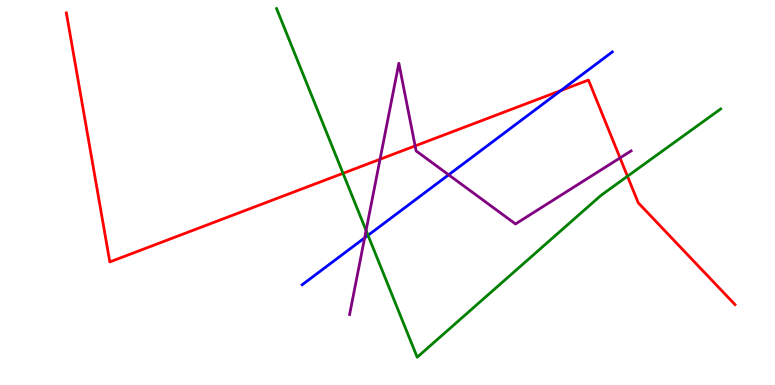[{'lines': ['blue', 'red'], 'intersections': [{'x': 7.24, 'y': 7.65}]}, {'lines': ['green', 'red'], 'intersections': [{'x': 4.43, 'y': 5.5}, {'x': 8.1, 'y': 5.42}]}, {'lines': ['purple', 'red'], 'intersections': [{'x': 4.9, 'y': 5.86}, {'x': 5.36, 'y': 6.21}, {'x': 8.0, 'y': 5.9}]}, {'lines': ['blue', 'green'], 'intersections': [{'x': 4.75, 'y': 3.89}]}, {'lines': ['blue', 'purple'], 'intersections': [{'x': 4.7, 'y': 3.82}, {'x': 5.79, 'y': 5.46}]}, {'lines': ['green', 'purple'], 'intersections': [{'x': 4.72, 'y': 4.01}]}]